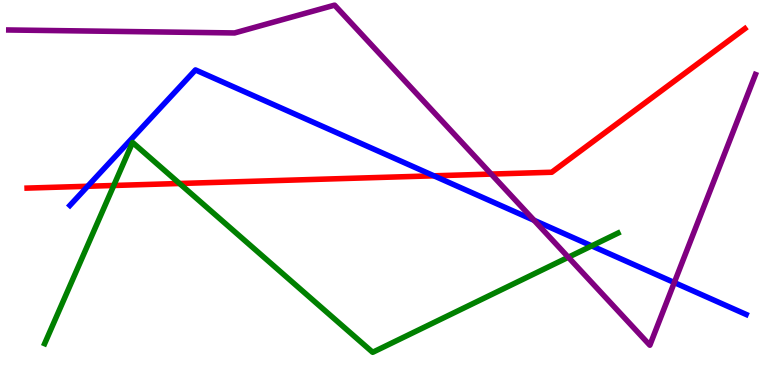[{'lines': ['blue', 'red'], 'intersections': [{'x': 1.13, 'y': 5.16}, {'x': 5.6, 'y': 5.43}]}, {'lines': ['green', 'red'], 'intersections': [{'x': 1.47, 'y': 5.18}, {'x': 2.32, 'y': 5.23}]}, {'lines': ['purple', 'red'], 'intersections': [{'x': 6.34, 'y': 5.48}]}, {'lines': ['blue', 'green'], 'intersections': [{'x': 7.63, 'y': 3.61}]}, {'lines': ['blue', 'purple'], 'intersections': [{'x': 6.89, 'y': 4.28}, {'x': 8.7, 'y': 2.66}]}, {'lines': ['green', 'purple'], 'intersections': [{'x': 7.33, 'y': 3.32}]}]